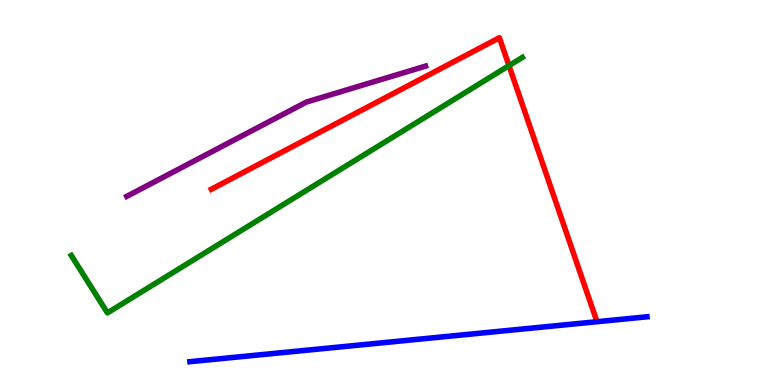[{'lines': ['blue', 'red'], 'intersections': []}, {'lines': ['green', 'red'], 'intersections': [{'x': 6.57, 'y': 8.3}]}, {'lines': ['purple', 'red'], 'intersections': []}, {'lines': ['blue', 'green'], 'intersections': []}, {'lines': ['blue', 'purple'], 'intersections': []}, {'lines': ['green', 'purple'], 'intersections': []}]